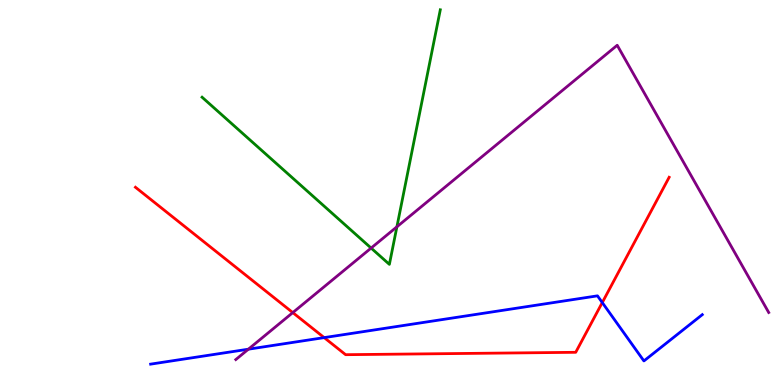[{'lines': ['blue', 'red'], 'intersections': [{'x': 4.18, 'y': 1.23}, {'x': 7.77, 'y': 2.14}]}, {'lines': ['green', 'red'], 'intersections': []}, {'lines': ['purple', 'red'], 'intersections': [{'x': 3.78, 'y': 1.88}]}, {'lines': ['blue', 'green'], 'intersections': []}, {'lines': ['blue', 'purple'], 'intersections': [{'x': 3.21, 'y': 0.93}]}, {'lines': ['green', 'purple'], 'intersections': [{'x': 4.79, 'y': 3.56}, {'x': 5.12, 'y': 4.11}]}]